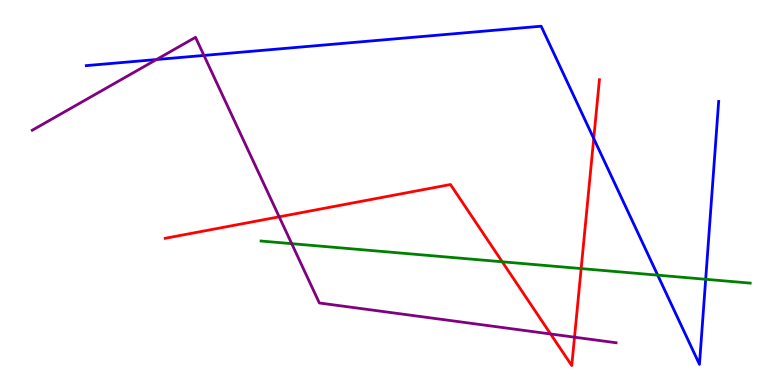[{'lines': ['blue', 'red'], 'intersections': [{'x': 7.66, 'y': 6.4}]}, {'lines': ['green', 'red'], 'intersections': [{'x': 6.48, 'y': 3.2}, {'x': 7.5, 'y': 3.02}]}, {'lines': ['purple', 'red'], 'intersections': [{'x': 3.6, 'y': 4.37}, {'x': 7.1, 'y': 1.33}, {'x': 7.41, 'y': 1.24}]}, {'lines': ['blue', 'green'], 'intersections': [{'x': 8.49, 'y': 2.85}, {'x': 9.11, 'y': 2.75}]}, {'lines': ['blue', 'purple'], 'intersections': [{'x': 2.02, 'y': 8.45}, {'x': 2.63, 'y': 8.56}]}, {'lines': ['green', 'purple'], 'intersections': [{'x': 3.76, 'y': 3.67}]}]